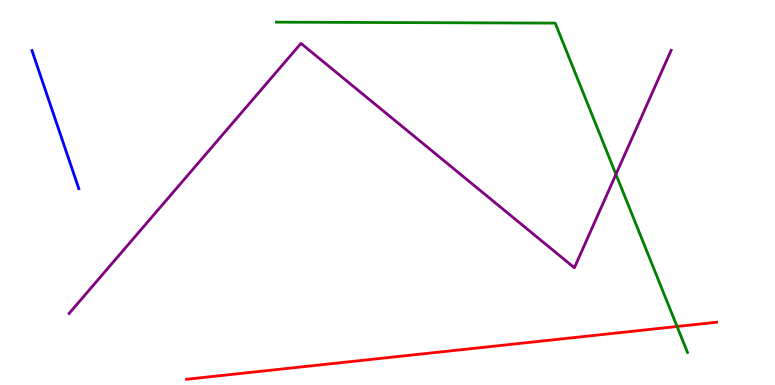[{'lines': ['blue', 'red'], 'intersections': []}, {'lines': ['green', 'red'], 'intersections': [{'x': 8.74, 'y': 1.52}]}, {'lines': ['purple', 'red'], 'intersections': []}, {'lines': ['blue', 'green'], 'intersections': []}, {'lines': ['blue', 'purple'], 'intersections': []}, {'lines': ['green', 'purple'], 'intersections': [{'x': 7.95, 'y': 5.47}]}]